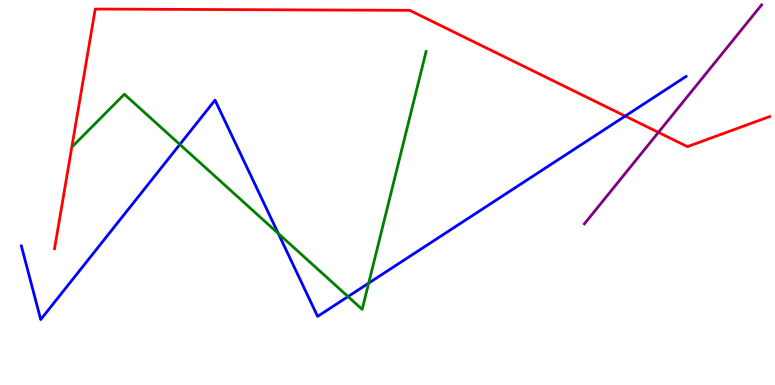[{'lines': ['blue', 'red'], 'intersections': [{'x': 8.07, 'y': 6.98}]}, {'lines': ['green', 'red'], 'intersections': []}, {'lines': ['purple', 'red'], 'intersections': [{'x': 8.5, 'y': 6.56}]}, {'lines': ['blue', 'green'], 'intersections': [{'x': 2.32, 'y': 6.25}, {'x': 3.59, 'y': 3.94}, {'x': 4.49, 'y': 2.3}, {'x': 4.76, 'y': 2.65}]}, {'lines': ['blue', 'purple'], 'intersections': []}, {'lines': ['green', 'purple'], 'intersections': []}]